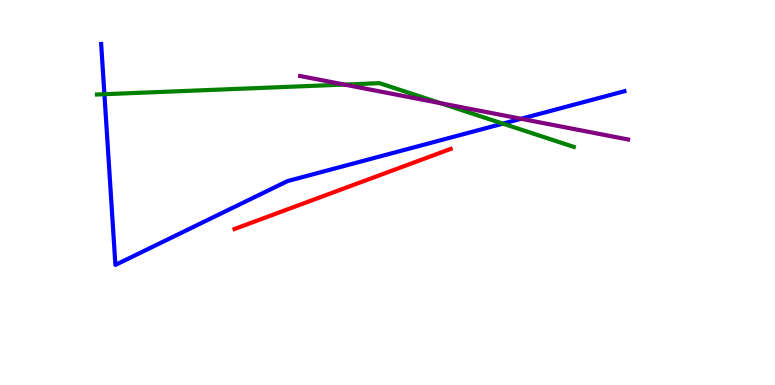[{'lines': ['blue', 'red'], 'intersections': []}, {'lines': ['green', 'red'], 'intersections': []}, {'lines': ['purple', 'red'], 'intersections': []}, {'lines': ['blue', 'green'], 'intersections': [{'x': 1.35, 'y': 7.55}, {'x': 6.49, 'y': 6.79}]}, {'lines': ['blue', 'purple'], 'intersections': [{'x': 6.72, 'y': 6.91}]}, {'lines': ['green', 'purple'], 'intersections': [{'x': 4.44, 'y': 7.8}, {'x': 5.69, 'y': 7.32}]}]